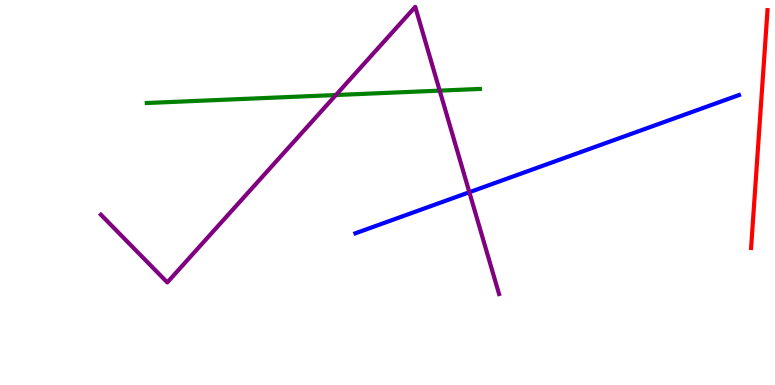[{'lines': ['blue', 'red'], 'intersections': []}, {'lines': ['green', 'red'], 'intersections': []}, {'lines': ['purple', 'red'], 'intersections': []}, {'lines': ['blue', 'green'], 'intersections': []}, {'lines': ['blue', 'purple'], 'intersections': [{'x': 6.06, 'y': 5.01}]}, {'lines': ['green', 'purple'], 'intersections': [{'x': 4.33, 'y': 7.53}, {'x': 5.67, 'y': 7.65}]}]